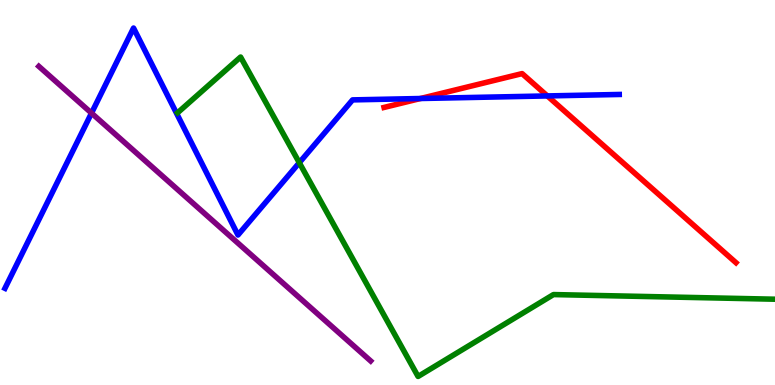[{'lines': ['blue', 'red'], 'intersections': [{'x': 5.43, 'y': 7.44}, {'x': 7.06, 'y': 7.51}]}, {'lines': ['green', 'red'], 'intersections': []}, {'lines': ['purple', 'red'], 'intersections': []}, {'lines': ['blue', 'green'], 'intersections': [{'x': 3.86, 'y': 5.77}]}, {'lines': ['blue', 'purple'], 'intersections': [{'x': 1.18, 'y': 7.06}]}, {'lines': ['green', 'purple'], 'intersections': []}]